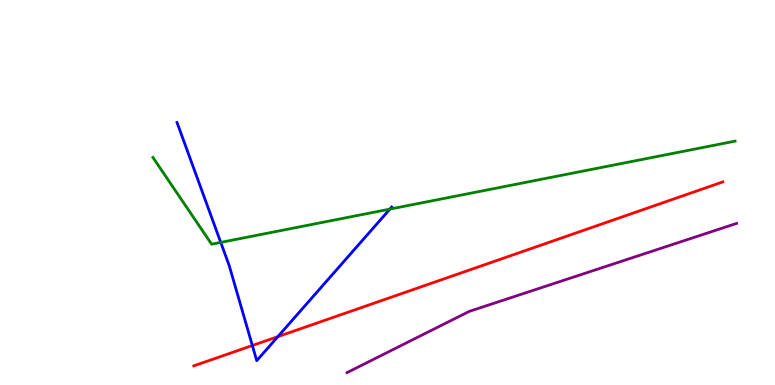[{'lines': ['blue', 'red'], 'intersections': [{'x': 3.26, 'y': 1.03}, {'x': 3.59, 'y': 1.26}]}, {'lines': ['green', 'red'], 'intersections': []}, {'lines': ['purple', 'red'], 'intersections': []}, {'lines': ['blue', 'green'], 'intersections': [{'x': 2.85, 'y': 3.7}, {'x': 5.03, 'y': 4.57}]}, {'lines': ['blue', 'purple'], 'intersections': []}, {'lines': ['green', 'purple'], 'intersections': []}]